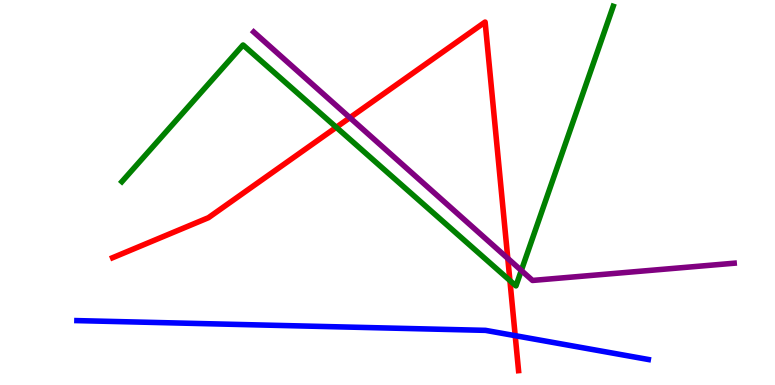[{'lines': ['blue', 'red'], 'intersections': [{'x': 6.65, 'y': 1.28}]}, {'lines': ['green', 'red'], 'intersections': [{'x': 4.34, 'y': 6.69}, {'x': 6.58, 'y': 2.71}]}, {'lines': ['purple', 'red'], 'intersections': [{'x': 4.51, 'y': 6.94}, {'x': 6.55, 'y': 3.29}]}, {'lines': ['blue', 'green'], 'intersections': []}, {'lines': ['blue', 'purple'], 'intersections': []}, {'lines': ['green', 'purple'], 'intersections': [{'x': 6.73, 'y': 2.97}]}]